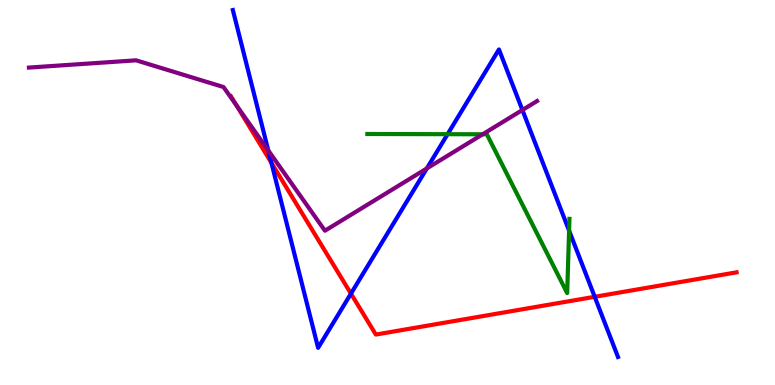[{'lines': ['blue', 'red'], 'intersections': [{'x': 3.5, 'y': 5.77}, {'x': 4.53, 'y': 2.37}, {'x': 7.67, 'y': 2.29}]}, {'lines': ['green', 'red'], 'intersections': []}, {'lines': ['purple', 'red'], 'intersections': [{'x': 3.05, 'y': 7.25}]}, {'lines': ['blue', 'green'], 'intersections': [{'x': 5.78, 'y': 6.51}, {'x': 7.34, 'y': 4.01}]}, {'lines': ['blue', 'purple'], 'intersections': [{'x': 3.46, 'y': 6.09}, {'x': 5.51, 'y': 5.63}, {'x': 6.74, 'y': 7.14}]}, {'lines': ['green', 'purple'], 'intersections': [{'x': 6.23, 'y': 6.51}]}]